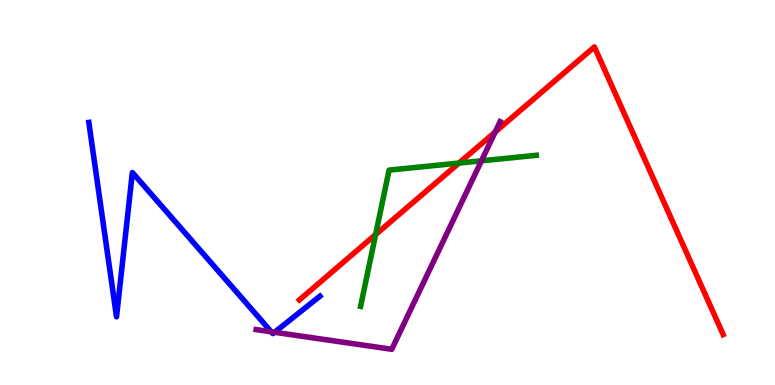[{'lines': ['blue', 'red'], 'intersections': []}, {'lines': ['green', 'red'], 'intersections': [{'x': 4.85, 'y': 3.91}, {'x': 5.92, 'y': 5.76}]}, {'lines': ['purple', 'red'], 'intersections': [{'x': 6.39, 'y': 6.57}]}, {'lines': ['blue', 'green'], 'intersections': []}, {'lines': ['blue', 'purple'], 'intersections': [{'x': 3.5, 'y': 1.38}, {'x': 3.54, 'y': 1.37}]}, {'lines': ['green', 'purple'], 'intersections': [{'x': 6.21, 'y': 5.82}]}]